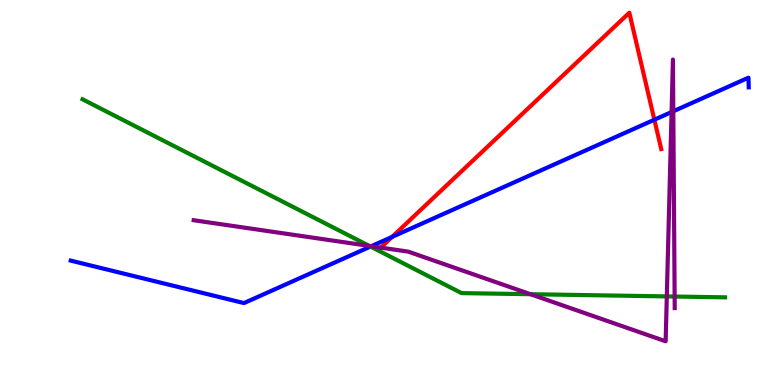[{'lines': ['blue', 'red'], 'intersections': [{'x': 5.06, 'y': 3.85}, {'x': 8.44, 'y': 6.89}]}, {'lines': ['green', 'red'], 'intersections': []}, {'lines': ['purple', 'red'], 'intersections': [{'x': 4.91, 'y': 3.57}]}, {'lines': ['blue', 'green'], 'intersections': [{'x': 4.78, 'y': 3.6}]}, {'lines': ['blue', 'purple'], 'intersections': [{'x': 4.79, 'y': 3.6}, {'x': 8.67, 'y': 7.09}, {'x': 8.69, 'y': 7.11}]}, {'lines': ['green', 'purple'], 'intersections': [{'x': 4.77, 'y': 3.61}, {'x': 6.85, 'y': 2.36}, {'x': 8.6, 'y': 2.3}, {'x': 8.7, 'y': 2.3}]}]